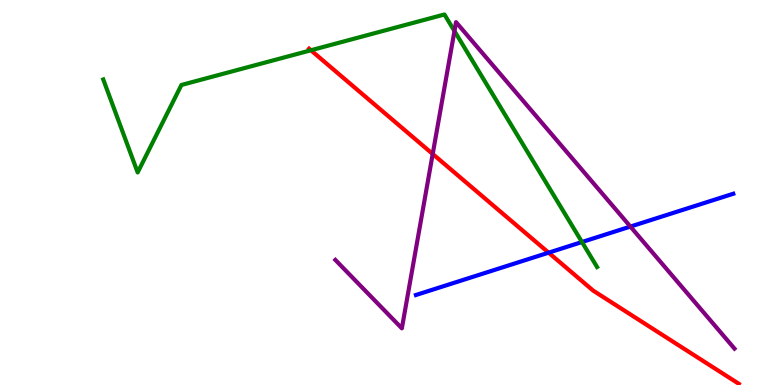[{'lines': ['blue', 'red'], 'intersections': [{'x': 7.08, 'y': 3.44}]}, {'lines': ['green', 'red'], 'intersections': [{'x': 4.01, 'y': 8.69}]}, {'lines': ['purple', 'red'], 'intersections': [{'x': 5.58, 'y': 6.0}]}, {'lines': ['blue', 'green'], 'intersections': [{'x': 7.51, 'y': 3.71}]}, {'lines': ['blue', 'purple'], 'intersections': [{'x': 8.13, 'y': 4.11}]}, {'lines': ['green', 'purple'], 'intersections': [{'x': 5.86, 'y': 9.19}]}]